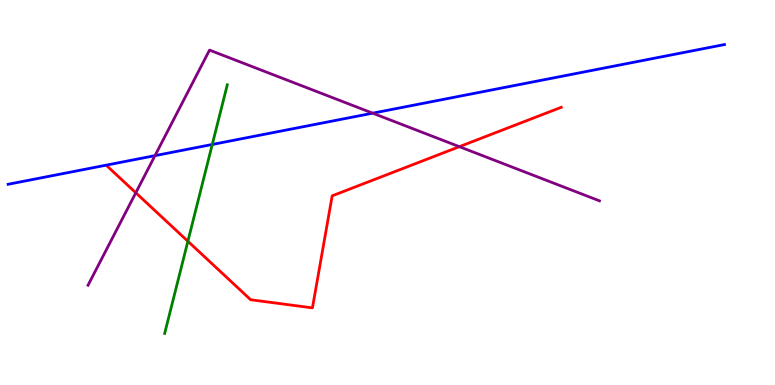[{'lines': ['blue', 'red'], 'intersections': []}, {'lines': ['green', 'red'], 'intersections': [{'x': 2.42, 'y': 3.73}]}, {'lines': ['purple', 'red'], 'intersections': [{'x': 1.75, 'y': 4.99}, {'x': 5.93, 'y': 6.19}]}, {'lines': ['blue', 'green'], 'intersections': [{'x': 2.74, 'y': 6.25}]}, {'lines': ['blue', 'purple'], 'intersections': [{'x': 2.0, 'y': 5.96}, {'x': 4.81, 'y': 7.06}]}, {'lines': ['green', 'purple'], 'intersections': []}]